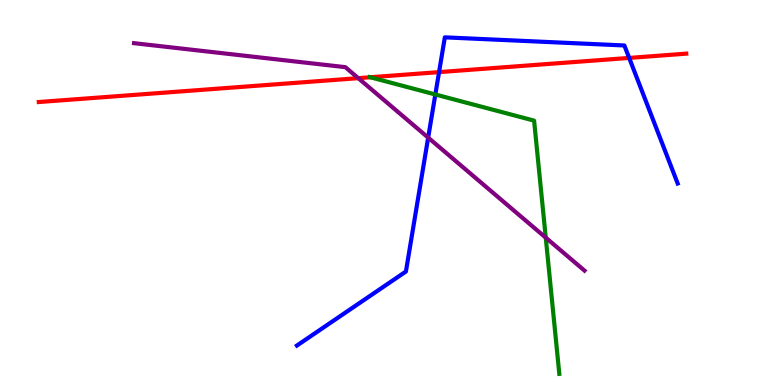[{'lines': ['blue', 'red'], 'intersections': [{'x': 5.67, 'y': 8.13}, {'x': 8.12, 'y': 8.5}]}, {'lines': ['green', 'red'], 'intersections': [{'x': 4.78, 'y': 7.99}]}, {'lines': ['purple', 'red'], 'intersections': [{'x': 4.62, 'y': 7.97}]}, {'lines': ['blue', 'green'], 'intersections': [{'x': 5.62, 'y': 7.55}]}, {'lines': ['blue', 'purple'], 'intersections': [{'x': 5.52, 'y': 6.43}]}, {'lines': ['green', 'purple'], 'intersections': [{'x': 7.04, 'y': 3.83}]}]